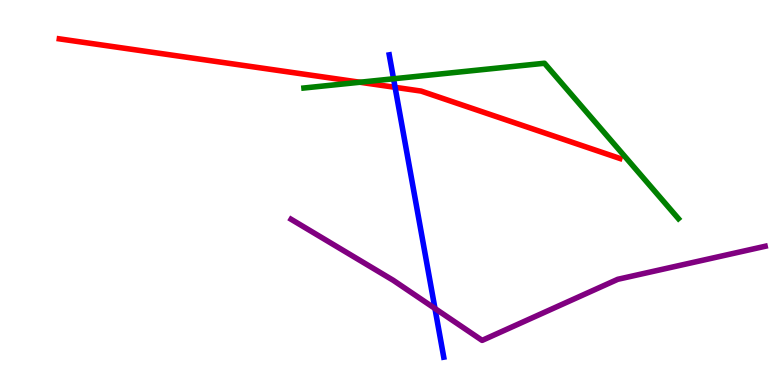[{'lines': ['blue', 'red'], 'intersections': [{'x': 5.1, 'y': 7.73}]}, {'lines': ['green', 'red'], 'intersections': [{'x': 4.64, 'y': 7.86}]}, {'lines': ['purple', 'red'], 'intersections': []}, {'lines': ['blue', 'green'], 'intersections': [{'x': 5.08, 'y': 7.95}]}, {'lines': ['blue', 'purple'], 'intersections': [{'x': 5.61, 'y': 1.99}]}, {'lines': ['green', 'purple'], 'intersections': []}]